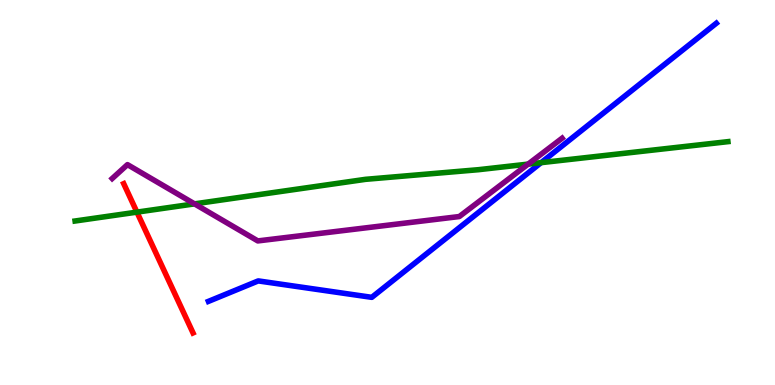[{'lines': ['blue', 'red'], 'intersections': []}, {'lines': ['green', 'red'], 'intersections': [{'x': 1.77, 'y': 4.49}]}, {'lines': ['purple', 'red'], 'intersections': []}, {'lines': ['blue', 'green'], 'intersections': [{'x': 6.98, 'y': 5.78}]}, {'lines': ['blue', 'purple'], 'intersections': []}, {'lines': ['green', 'purple'], 'intersections': [{'x': 2.51, 'y': 4.7}, {'x': 6.81, 'y': 5.74}]}]